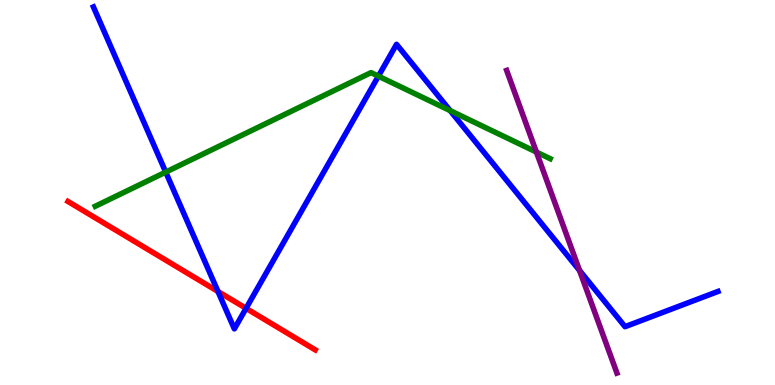[{'lines': ['blue', 'red'], 'intersections': [{'x': 2.81, 'y': 2.43}, {'x': 3.17, 'y': 1.99}]}, {'lines': ['green', 'red'], 'intersections': []}, {'lines': ['purple', 'red'], 'intersections': []}, {'lines': ['blue', 'green'], 'intersections': [{'x': 2.14, 'y': 5.53}, {'x': 4.88, 'y': 8.02}, {'x': 5.81, 'y': 7.13}]}, {'lines': ['blue', 'purple'], 'intersections': [{'x': 7.48, 'y': 2.98}]}, {'lines': ['green', 'purple'], 'intersections': [{'x': 6.92, 'y': 6.05}]}]